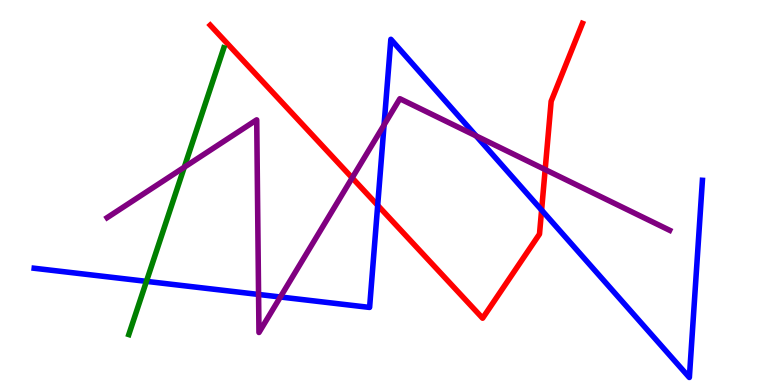[{'lines': ['blue', 'red'], 'intersections': [{'x': 4.87, 'y': 4.67}, {'x': 6.99, 'y': 4.54}]}, {'lines': ['green', 'red'], 'intersections': []}, {'lines': ['purple', 'red'], 'intersections': [{'x': 4.54, 'y': 5.38}, {'x': 7.03, 'y': 5.6}]}, {'lines': ['blue', 'green'], 'intersections': [{'x': 1.89, 'y': 2.69}]}, {'lines': ['blue', 'purple'], 'intersections': [{'x': 3.34, 'y': 2.35}, {'x': 3.62, 'y': 2.29}, {'x': 4.96, 'y': 6.75}, {'x': 6.14, 'y': 6.47}]}, {'lines': ['green', 'purple'], 'intersections': [{'x': 2.38, 'y': 5.66}]}]